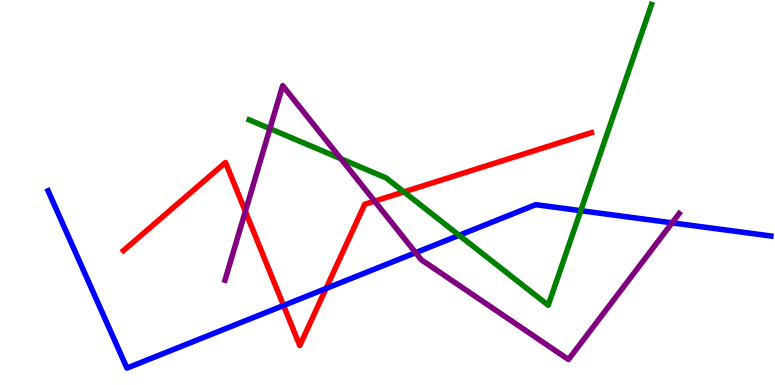[{'lines': ['blue', 'red'], 'intersections': [{'x': 3.66, 'y': 2.06}, {'x': 4.21, 'y': 2.51}]}, {'lines': ['green', 'red'], 'intersections': [{'x': 5.21, 'y': 5.02}]}, {'lines': ['purple', 'red'], 'intersections': [{'x': 3.17, 'y': 4.51}, {'x': 4.83, 'y': 4.78}]}, {'lines': ['blue', 'green'], 'intersections': [{'x': 5.92, 'y': 3.89}, {'x': 7.49, 'y': 4.53}]}, {'lines': ['blue', 'purple'], 'intersections': [{'x': 5.36, 'y': 3.44}, {'x': 8.67, 'y': 4.21}]}, {'lines': ['green', 'purple'], 'intersections': [{'x': 3.48, 'y': 6.66}, {'x': 4.4, 'y': 5.88}]}]